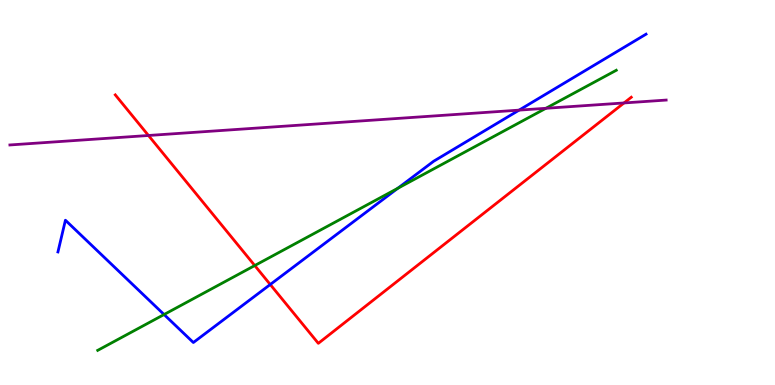[{'lines': ['blue', 'red'], 'intersections': [{'x': 3.49, 'y': 2.61}]}, {'lines': ['green', 'red'], 'intersections': [{'x': 3.29, 'y': 3.1}]}, {'lines': ['purple', 'red'], 'intersections': [{'x': 1.92, 'y': 6.48}, {'x': 8.05, 'y': 7.33}]}, {'lines': ['blue', 'green'], 'intersections': [{'x': 2.12, 'y': 1.83}, {'x': 5.13, 'y': 5.11}]}, {'lines': ['blue', 'purple'], 'intersections': [{'x': 6.7, 'y': 7.14}]}, {'lines': ['green', 'purple'], 'intersections': [{'x': 7.04, 'y': 7.19}]}]